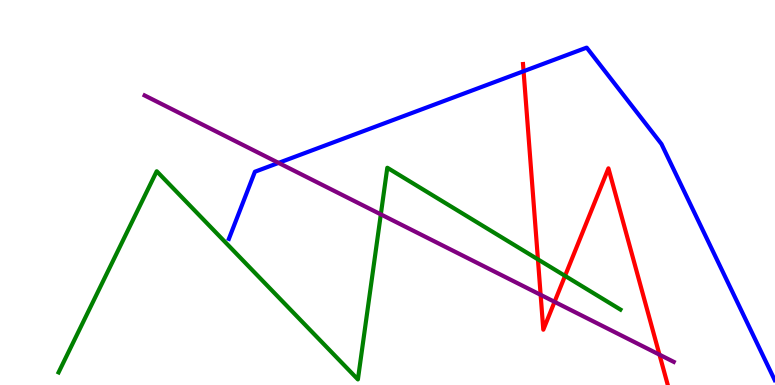[{'lines': ['blue', 'red'], 'intersections': [{'x': 6.76, 'y': 8.15}]}, {'lines': ['green', 'red'], 'intersections': [{'x': 6.94, 'y': 3.26}, {'x': 7.29, 'y': 2.83}]}, {'lines': ['purple', 'red'], 'intersections': [{'x': 6.98, 'y': 2.34}, {'x': 7.16, 'y': 2.16}, {'x': 8.51, 'y': 0.788}]}, {'lines': ['blue', 'green'], 'intersections': []}, {'lines': ['blue', 'purple'], 'intersections': [{'x': 3.59, 'y': 5.77}]}, {'lines': ['green', 'purple'], 'intersections': [{'x': 4.91, 'y': 4.43}]}]